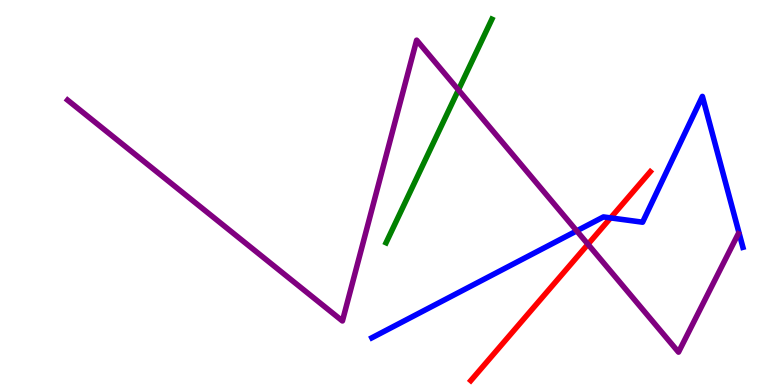[{'lines': ['blue', 'red'], 'intersections': [{'x': 7.88, 'y': 4.34}]}, {'lines': ['green', 'red'], 'intersections': []}, {'lines': ['purple', 'red'], 'intersections': [{'x': 7.59, 'y': 3.66}]}, {'lines': ['blue', 'green'], 'intersections': []}, {'lines': ['blue', 'purple'], 'intersections': [{'x': 7.44, 'y': 4.0}]}, {'lines': ['green', 'purple'], 'intersections': [{'x': 5.92, 'y': 7.66}]}]